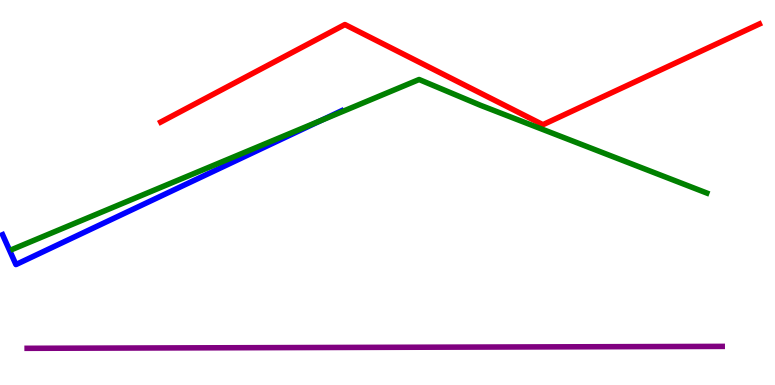[{'lines': ['blue', 'red'], 'intersections': []}, {'lines': ['green', 'red'], 'intersections': []}, {'lines': ['purple', 'red'], 'intersections': []}, {'lines': ['blue', 'green'], 'intersections': [{'x': 4.14, 'y': 6.87}]}, {'lines': ['blue', 'purple'], 'intersections': []}, {'lines': ['green', 'purple'], 'intersections': []}]